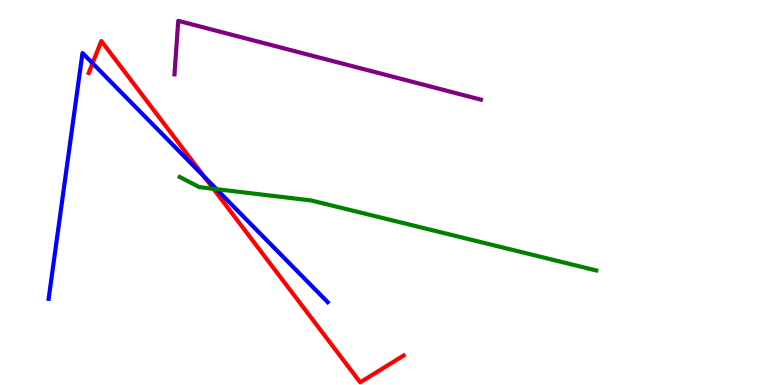[{'lines': ['blue', 'red'], 'intersections': [{'x': 1.19, 'y': 8.36}, {'x': 2.64, 'y': 5.41}]}, {'lines': ['green', 'red'], 'intersections': [{'x': 2.75, 'y': 5.1}]}, {'lines': ['purple', 'red'], 'intersections': []}, {'lines': ['blue', 'green'], 'intersections': [{'x': 2.79, 'y': 5.09}]}, {'lines': ['blue', 'purple'], 'intersections': []}, {'lines': ['green', 'purple'], 'intersections': []}]